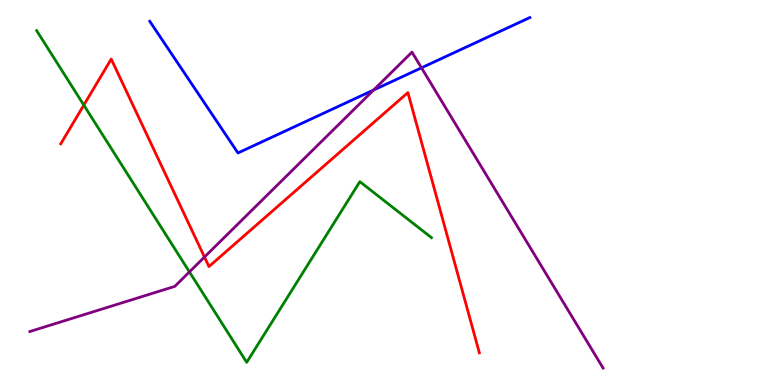[{'lines': ['blue', 'red'], 'intersections': []}, {'lines': ['green', 'red'], 'intersections': [{'x': 1.08, 'y': 7.27}]}, {'lines': ['purple', 'red'], 'intersections': [{'x': 2.64, 'y': 3.32}]}, {'lines': ['blue', 'green'], 'intersections': []}, {'lines': ['blue', 'purple'], 'intersections': [{'x': 4.82, 'y': 7.66}, {'x': 5.44, 'y': 8.24}]}, {'lines': ['green', 'purple'], 'intersections': [{'x': 2.44, 'y': 2.94}]}]